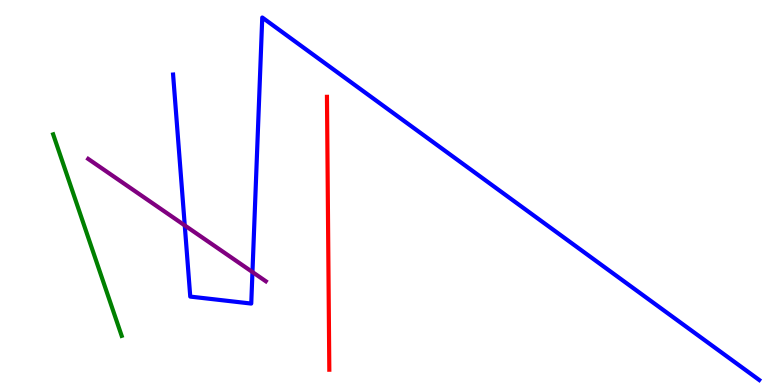[{'lines': ['blue', 'red'], 'intersections': []}, {'lines': ['green', 'red'], 'intersections': []}, {'lines': ['purple', 'red'], 'intersections': []}, {'lines': ['blue', 'green'], 'intersections': []}, {'lines': ['blue', 'purple'], 'intersections': [{'x': 2.38, 'y': 4.14}, {'x': 3.26, 'y': 2.93}]}, {'lines': ['green', 'purple'], 'intersections': []}]